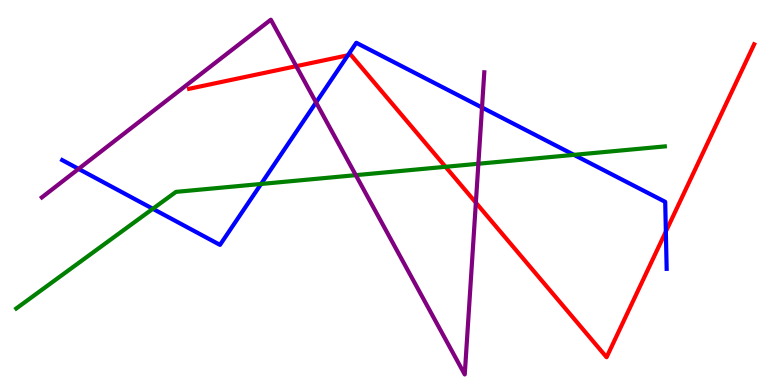[{'lines': ['blue', 'red'], 'intersections': [{'x': 4.49, 'y': 8.56}, {'x': 8.59, 'y': 3.99}]}, {'lines': ['green', 'red'], 'intersections': [{'x': 5.75, 'y': 5.67}]}, {'lines': ['purple', 'red'], 'intersections': [{'x': 3.82, 'y': 8.28}, {'x': 6.14, 'y': 4.74}]}, {'lines': ['blue', 'green'], 'intersections': [{'x': 1.97, 'y': 4.58}, {'x': 3.37, 'y': 5.22}, {'x': 7.41, 'y': 5.98}]}, {'lines': ['blue', 'purple'], 'intersections': [{'x': 1.01, 'y': 5.61}, {'x': 4.08, 'y': 7.34}, {'x': 6.22, 'y': 7.21}]}, {'lines': ['green', 'purple'], 'intersections': [{'x': 4.59, 'y': 5.45}, {'x': 6.17, 'y': 5.75}]}]